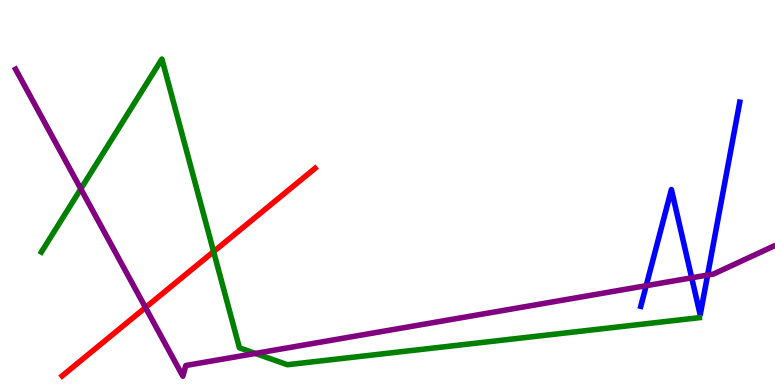[{'lines': ['blue', 'red'], 'intersections': []}, {'lines': ['green', 'red'], 'intersections': [{'x': 2.76, 'y': 3.46}]}, {'lines': ['purple', 'red'], 'intersections': [{'x': 1.88, 'y': 2.01}]}, {'lines': ['blue', 'green'], 'intersections': []}, {'lines': ['blue', 'purple'], 'intersections': [{'x': 8.34, 'y': 2.58}, {'x': 8.93, 'y': 2.78}, {'x': 9.13, 'y': 2.86}]}, {'lines': ['green', 'purple'], 'intersections': [{'x': 1.04, 'y': 5.09}, {'x': 3.3, 'y': 0.82}]}]